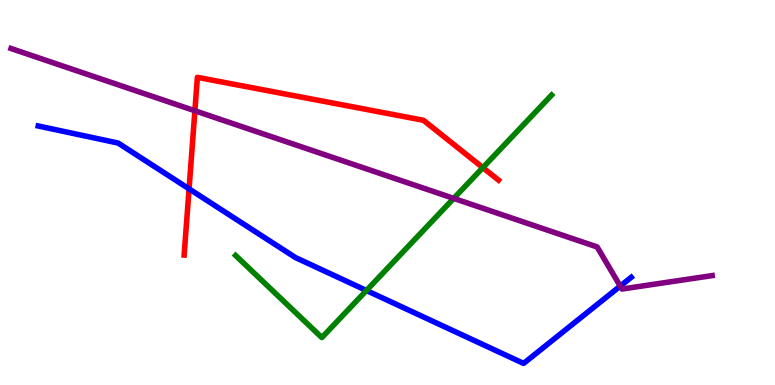[{'lines': ['blue', 'red'], 'intersections': [{'x': 2.44, 'y': 5.09}]}, {'lines': ['green', 'red'], 'intersections': [{'x': 6.23, 'y': 5.65}]}, {'lines': ['purple', 'red'], 'intersections': [{'x': 2.51, 'y': 7.12}]}, {'lines': ['blue', 'green'], 'intersections': [{'x': 4.73, 'y': 2.45}]}, {'lines': ['blue', 'purple'], 'intersections': [{'x': 8.0, 'y': 2.57}]}, {'lines': ['green', 'purple'], 'intersections': [{'x': 5.85, 'y': 4.85}]}]